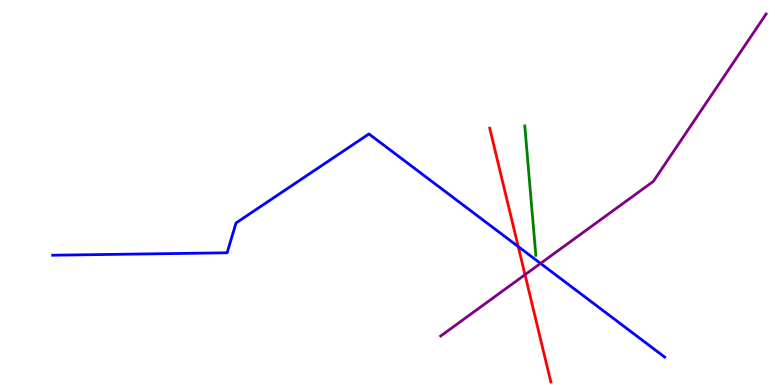[{'lines': ['blue', 'red'], 'intersections': [{'x': 6.69, 'y': 3.6}]}, {'lines': ['green', 'red'], 'intersections': []}, {'lines': ['purple', 'red'], 'intersections': [{'x': 6.77, 'y': 2.86}]}, {'lines': ['blue', 'green'], 'intersections': []}, {'lines': ['blue', 'purple'], 'intersections': [{'x': 6.97, 'y': 3.16}]}, {'lines': ['green', 'purple'], 'intersections': []}]